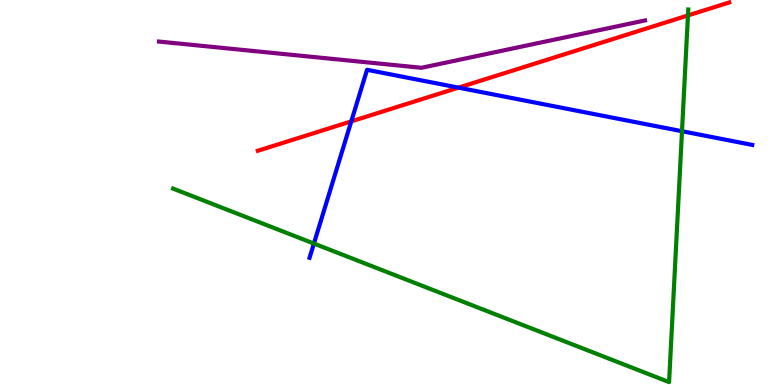[{'lines': ['blue', 'red'], 'intersections': [{'x': 4.53, 'y': 6.85}, {'x': 5.92, 'y': 7.72}]}, {'lines': ['green', 'red'], 'intersections': [{'x': 8.88, 'y': 9.6}]}, {'lines': ['purple', 'red'], 'intersections': []}, {'lines': ['blue', 'green'], 'intersections': [{'x': 4.05, 'y': 3.67}, {'x': 8.8, 'y': 6.59}]}, {'lines': ['blue', 'purple'], 'intersections': []}, {'lines': ['green', 'purple'], 'intersections': []}]